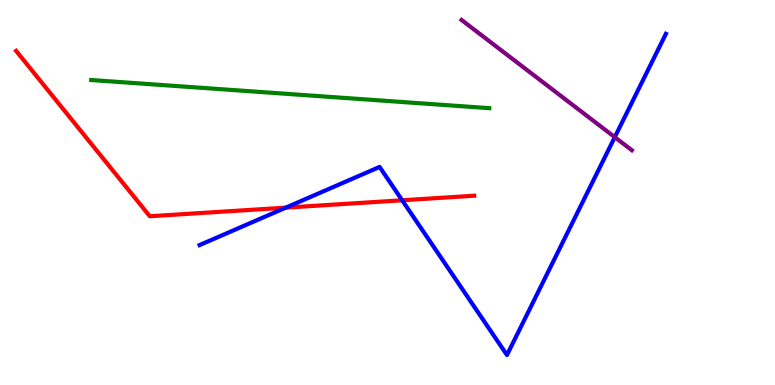[{'lines': ['blue', 'red'], 'intersections': [{'x': 3.69, 'y': 4.61}, {'x': 5.19, 'y': 4.8}]}, {'lines': ['green', 'red'], 'intersections': []}, {'lines': ['purple', 'red'], 'intersections': []}, {'lines': ['blue', 'green'], 'intersections': []}, {'lines': ['blue', 'purple'], 'intersections': [{'x': 7.93, 'y': 6.44}]}, {'lines': ['green', 'purple'], 'intersections': []}]